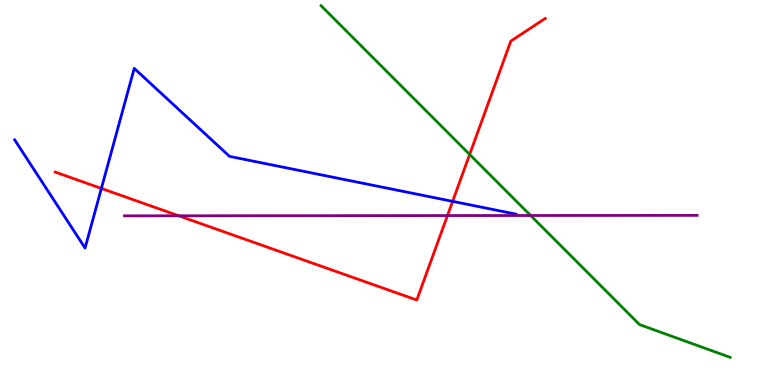[{'lines': ['blue', 'red'], 'intersections': [{'x': 1.31, 'y': 5.11}, {'x': 5.84, 'y': 4.77}]}, {'lines': ['green', 'red'], 'intersections': [{'x': 6.06, 'y': 5.99}]}, {'lines': ['purple', 'red'], 'intersections': [{'x': 2.31, 'y': 4.4}, {'x': 5.77, 'y': 4.4}]}, {'lines': ['blue', 'green'], 'intersections': []}, {'lines': ['blue', 'purple'], 'intersections': []}, {'lines': ['green', 'purple'], 'intersections': [{'x': 6.85, 'y': 4.4}]}]